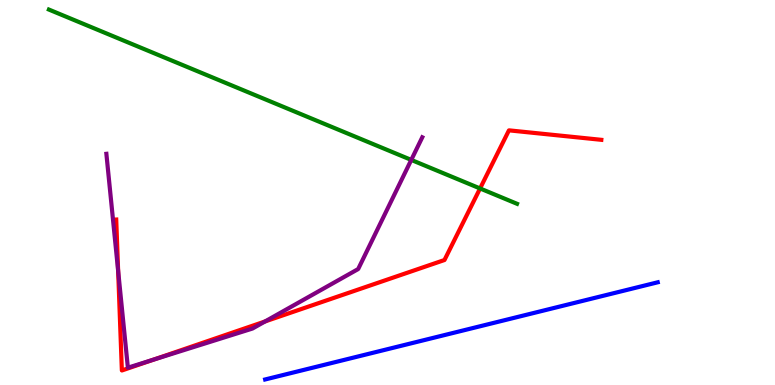[{'lines': ['blue', 'red'], 'intersections': []}, {'lines': ['green', 'red'], 'intersections': [{'x': 6.19, 'y': 5.1}]}, {'lines': ['purple', 'red'], 'intersections': [{'x': 1.52, 'y': 2.97}, {'x': 1.98, 'y': 0.659}, {'x': 3.42, 'y': 1.65}]}, {'lines': ['blue', 'green'], 'intersections': []}, {'lines': ['blue', 'purple'], 'intersections': []}, {'lines': ['green', 'purple'], 'intersections': [{'x': 5.31, 'y': 5.85}]}]